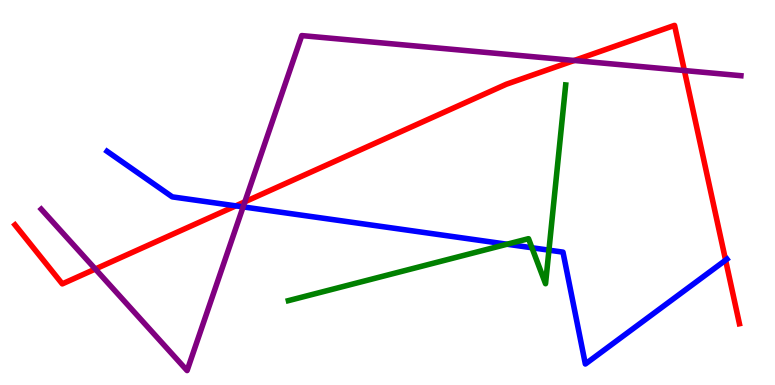[{'lines': ['blue', 'red'], 'intersections': [{'x': 3.04, 'y': 4.65}, {'x': 9.36, 'y': 3.24}]}, {'lines': ['green', 'red'], 'intersections': []}, {'lines': ['purple', 'red'], 'intersections': [{'x': 1.23, 'y': 3.01}, {'x': 3.16, 'y': 4.76}, {'x': 7.41, 'y': 8.43}, {'x': 8.83, 'y': 8.17}]}, {'lines': ['blue', 'green'], 'intersections': [{'x': 6.54, 'y': 3.66}, {'x': 6.86, 'y': 3.56}, {'x': 7.08, 'y': 3.5}]}, {'lines': ['blue', 'purple'], 'intersections': [{'x': 3.14, 'y': 4.63}]}, {'lines': ['green', 'purple'], 'intersections': []}]